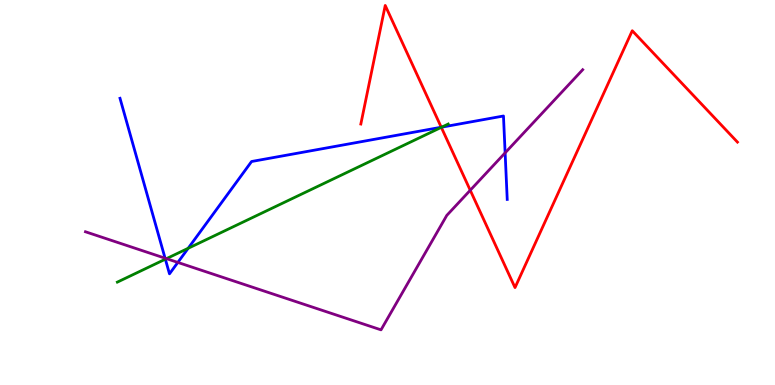[{'lines': ['blue', 'red'], 'intersections': [{'x': 5.69, 'y': 6.7}]}, {'lines': ['green', 'red'], 'intersections': [{'x': 5.69, 'y': 6.69}]}, {'lines': ['purple', 'red'], 'intersections': [{'x': 6.07, 'y': 5.06}]}, {'lines': ['blue', 'green'], 'intersections': [{'x': 2.13, 'y': 3.27}, {'x': 2.43, 'y': 3.55}, {'x': 5.7, 'y': 6.7}]}, {'lines': ['blue', 'purple'], 'intersections': [{'x': 2.13, 'y': 3.29}, {'x': 2.29, 'y': 3.18}, {'x': 6.52, 'y': 6.03}]}, {'lines': ['green', 'purple'], 'intersections': [{'x': 2.15, 'y': 3.28}]}]